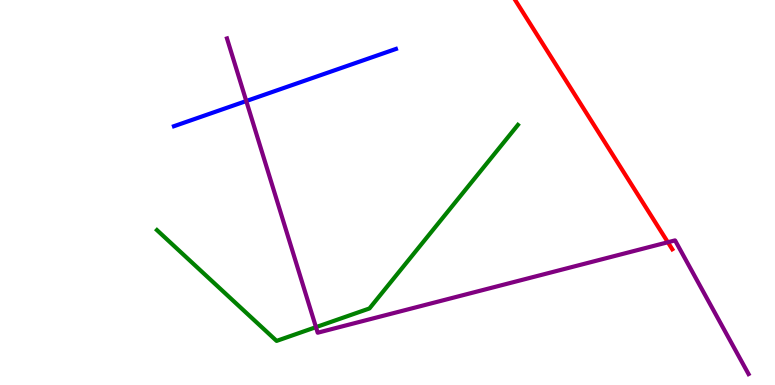[{'lines': ['blue', 'red'], 'intersections': []}, {'lines': ['green', 'red'], 'intersections': []}, {'lines': ['purple', 'red'], 'intersections': [{'x': 8.62, 'y': 3.71}]}, {'lines': ['blue', 'green'], 'intersections': []}, {'lines': ['blue', 'purple'], 'intersections': [{'x': 3.18, 'y': 7.38}]}, {'lines': ['green', 'purple'], 'intersections': [{'x': 4.08, 'y': 1.5}]}]